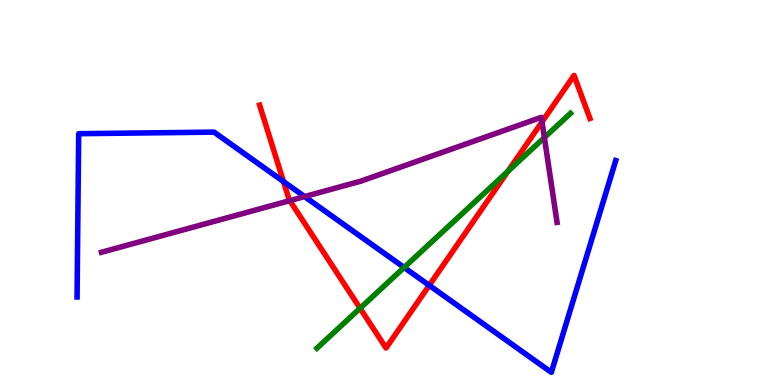[{'lines': ['blue', 'red'], 'intersections': [{'x': 3.66, 'y': 5.28}, {'x': 5.54, 'y': 2.59}]}, {'lines': ['green', 'red'], 'intersections': [{'x': 4.65, 'y': 1.99}, {'x': 6.55, 'y': 5.55}]}, {'lines': ['purple', 'red'], 'intersections': [{'x': 3.74, 'y': 4.79}, {'x': 6.99, 'y': 6.84}]}, {'lines': ['blue', 'green'], 'intersections': [{'x': 5.21, 'y': 3.05}]}, {'lines': ['blue', 'purple'], 'intersections': [{'x': 3.93, 'y': 4.89}]}, {'lines': ['green', 'purple'], 'intersections': [{'x': 7.02, 'y': 6.43}]}]